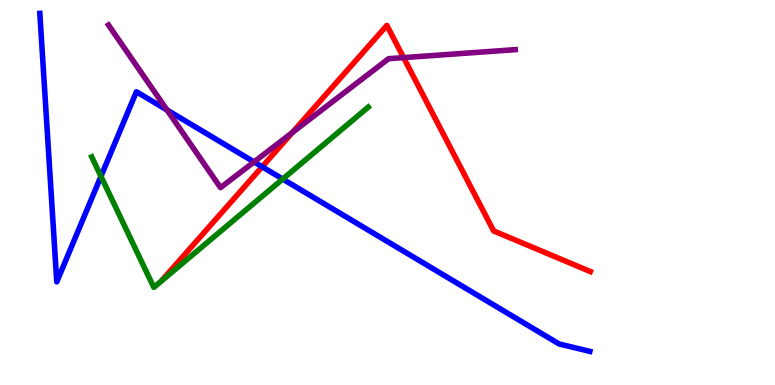[{'lines': ['blue', 'red'], 'intersections': [{'x': 3.38, 'y': 5.67}]}, {'lines': ['green', 'red'], 'intersections': []}, {'lines': ['purple', 'red'], 'intersections': [{'x': 3.77, 'y': 6.56}, {'x': 5.21, 'y': 8.5}]}, {'lines': ['blue', 'green'], 'intersections': [{'x': 1.3, 'y': 5.42}, {'x': 3.65, 'y': 5.35}]}, {'lines': ['blue', 'purple'], 'intersections': [{'x': 2.16, 'y': 7.14}, {'x': 3.28, 'y': 5.79}]}, {'lines': ['green', 'purple'], 'intersections': []}]